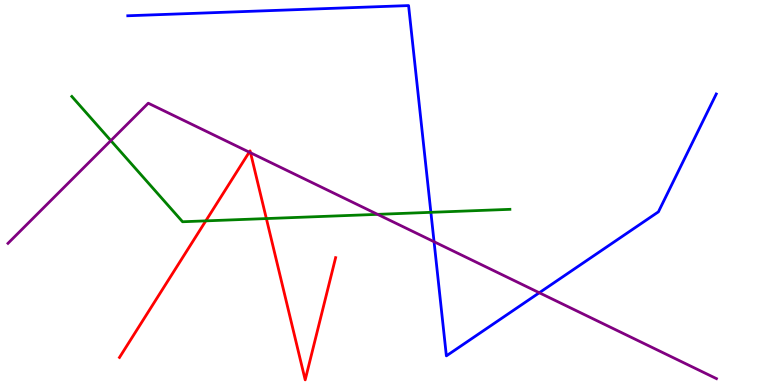[{'lines': ['blue', 'red'], 'intersections': []}, {'lines': ['green', 'red'], 'intersections': [{'x': 2.66, 'y': 4.26}, {'x': 3.44, 'y': 4.32}]}, {'lines': ['purple', 'red'], 'intersections': [{'x': 3.22, 'y': 6.05}, {'x': 3.23, 'y': 6.03}]}, {'lines': ['blue', 'green'], 'intersections': [{'x': 5.56, 'y': 4.48}]}, {'lines': ['blue', 'purple'], 'intersections': [{'x': 5.6, 'y': 3.72}, {'x': 6.96, 'y': 2.4}]}, {'lines': ['green', 'purple'], 'intersections': [{'x': 1.43, 'y': 6.35}, {'x': 4.87, 'y': 4.43}]}]